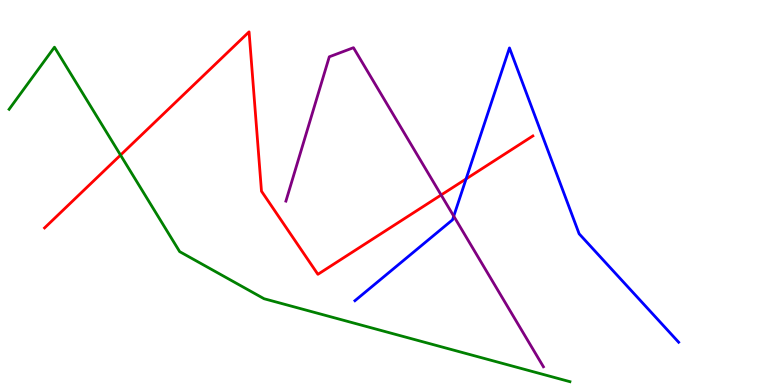[{'lines': ['blue', 'red'], 'intersections': [{'x': 6.01, 'y': 5.35}]}, {'lines': ['green', 'red'], 'intersections': [{'x': 1.56, 'y': 5.97}]}, {'lines': ['purple', 'red'], 'intersections': [{'x': 5.69, 'y': 4.94}]}, {'lines': ['blue', 'green'], 'intersections': []}, {'lines': ['blue', 'purple'], 'intersections': [{'x': 5.85, 'y': 4.39}]}, {'lines': ['green', 'purple'], 'intersections': []}]